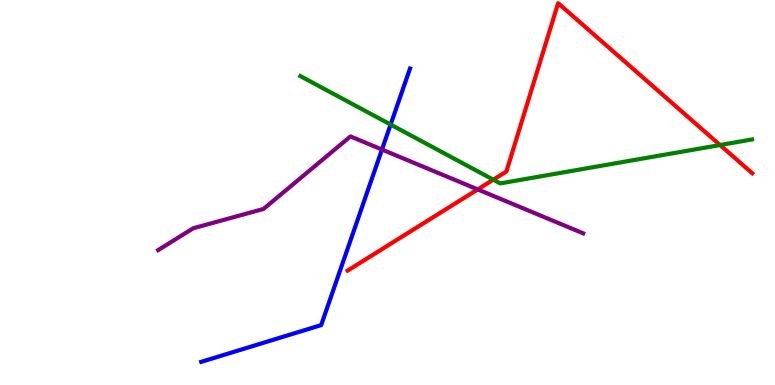[{'lines': ['blue', 'red'], 'intersections': []}, {'lines': ['green', 'red'], 'intersections': [{'x': 6.37, 'y': 5.33}, {'x': 9.29, 'y': 6.23}]}, {'lines': ['purple', 'red'], 'intersections': [{'x': 6.16, 'y': 5.08}]}, {'lines': ['blue', 'green'], 'intersections': [{'x': 5.04, 'y': 6.76}]}, {'lines': ['blue', 'purple'], 'intersections': [{'x': 4.93, 'y': 6.12}]}, {'lines': ['green', 'purple'], 'intersections': []}]